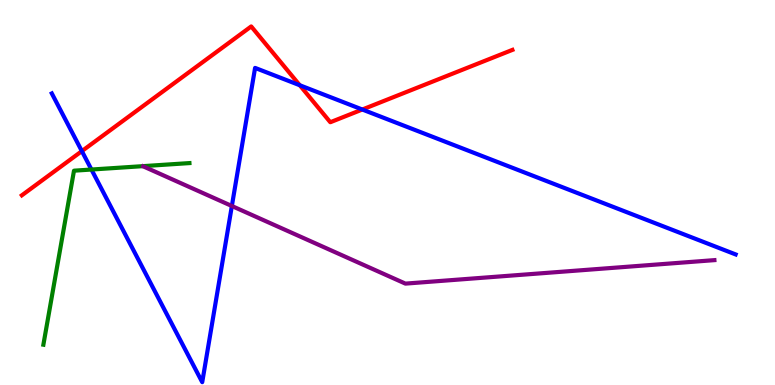[{'lines': ['blue', 'red'], 'intersections': [{'x': 1.06, 'y': 6.07}, {'x': 3.87, 'y': 7.79}, {'x': 4.68, 'y': 7.16}]}, {'lines': ['green', 'red'], 'intersections': []}, {'lines': ['purple', 'red'], 'intersections': []}, {'lines': ['blue', 'green'], 'intersections': [{'x': 1.18, 'y': 5.6}]}, {'lines': ['blue', 'purple'], 'intersections': [{'x': 2.99, 'y': 4.65}]}, {'lines': ['green', 'purple'], 'intersections': []}]